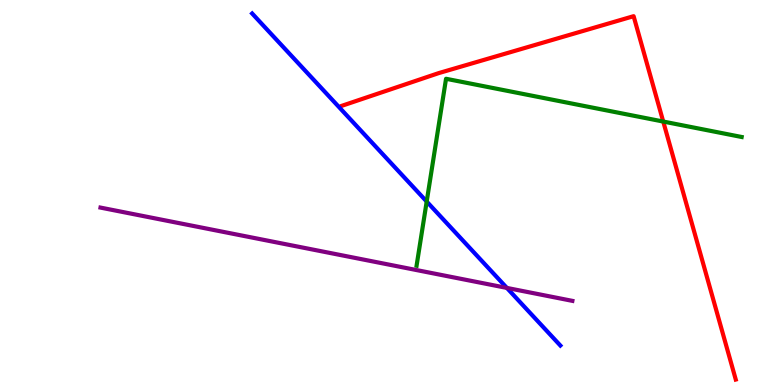[{'lines': ['blue', 'red'], 'intersections': []}, {'lines': ['green', 'red'], 'intersections': [{'x': 8.56, 'y': 6.84}]}, {'lines': ['purple', 'red'], 'intersections': []}, {'lines': ['blue', 'green'], 'intersections': [{'x': 5.51, 'y': 4.77}]}, {'lines': ['blue', 'purple'], 'intersections': [{'x': 6.54, 'y': 2.52}]}, {'lines': ['green', 'purple'], 'intersections': []}]